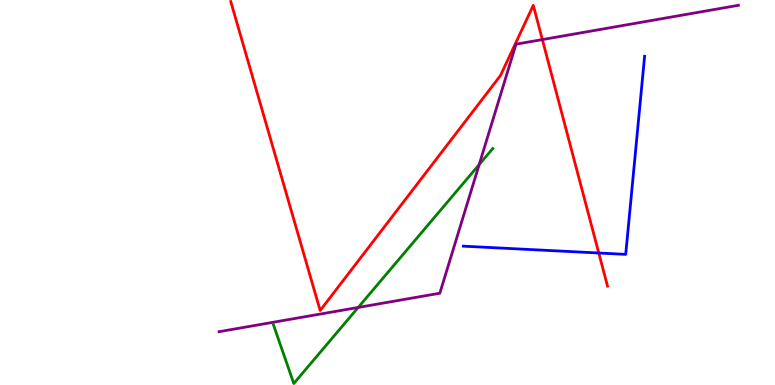[{'lines': ['blue', 'red'], 'intersections': [{'x': 7.73, 'y': 3.43}]}, {'lines': ['green', 'red'], 'intersections': []}, {'lines': ['purple', 'red'], 'intersections': [{'x': 7.0, 'y': 8.97}]}, {'lines': ['blue', 'green'], 'intersections': []}, {'lines': ['blue', 'purple'], 'intersections': []}, {'lines': ['green', 'purple'], 'intersections': [{'x': 4.62, 'y': 2.01}, {'x': 6.18, 'y': 5.73}]}]